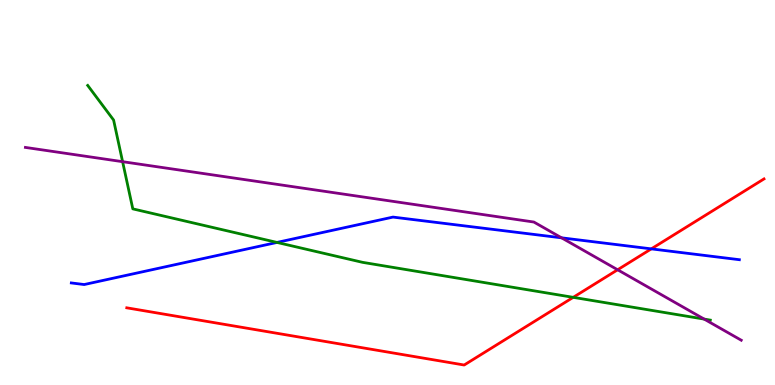[{'lines': ['blue', 'red'], 'intersections': [{'x': 8.4, 'y': 3.54}]}, {'lines': ['green', 'red'], 'intersections': [{'x': 7.4, 'y': 2.28}]}, {'lines': ['purple', 'red'], 'intersections': [{'x': 7.97, 'y': 2.99}]}, {'lines': ['blue', 'green'], 'intersections': [{'x': 3.57, 'y': 3.7}]}, {'lines': ['blue', 'purple'], 'intersections': [{'x': 7.25, 'y': 3.82}]}, {'lines': ['green', 'purple'], 'intersections': [{'x': 1.58, 'y': 5.8}, {'x': 9.09, 'y': 1.71}]}]